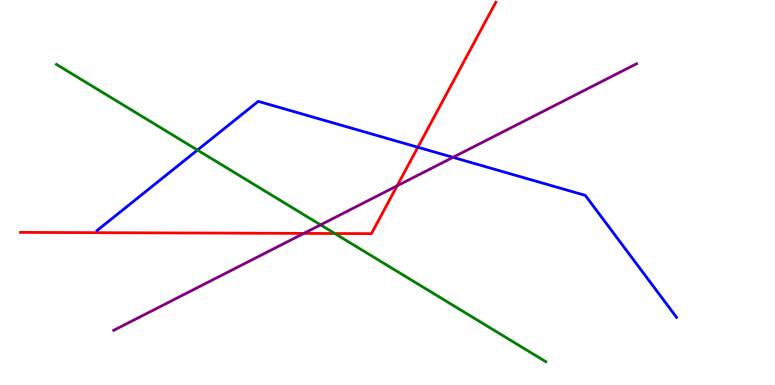[{'lines': ['blue', 'red'], 'intersections': [{'x': 5.39, 'y': 6.18}]}, {'lines': ['green', 'red'], 'intersections': [{'x': 4.32, 'y': 3.93}]}, {'lines': ['purple', 'red'], 'intersections': [{'x': 3.92, 'y': 3.94}, {'x': 5.12, 'y': 5.17}]}, {'lines': ['blue', 'green'], 'intersections': [{'x': 2.55, 'y': 6.1}]}, {'lines': ['blue', 'purple'], 'intersections': [{'x': 5.85, 'y': 5.91}]}, {'lines': ['green', 'purple'], 'intersections': [{'x': 4.14, 'y': 4.16}]}]